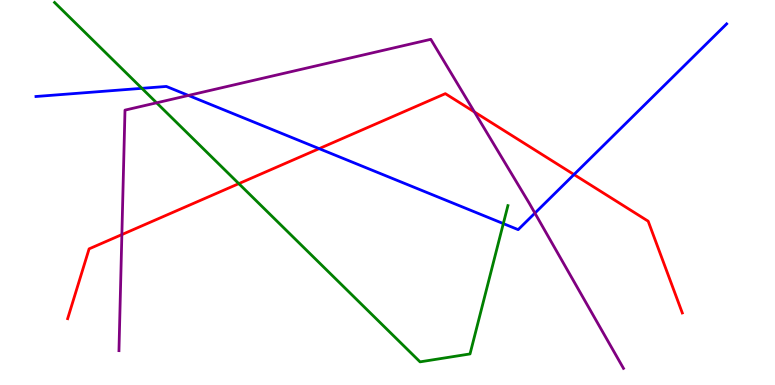[{'lines': ['blue', 'red'], 'intersections': [{'x': 4.12, 'y': 6.14}, {'x': 7.41, 'y': 5.47}]}, {'lines': ['green', 'red'], 'intersections': [{'x': 3.08, 'y': 5.23}]}, {'lines': ['purple', 'red'], 'intersections': [{'x': 1.57, 'y': 3.91}, {'x': 6.12, 'y': 7.09}]}, {'lines': ['blue', 'green'], 'intersections': [{'x': 1.83, 'y': 7.71}, {'x': 6.49, 'y': 4.19}]}, {'lines': ['blue', 'purple'], 'intersections': [{'x': 2.43, 'y': 7.52}, {'x': 6.9, 'y': 4.46}]}, {'lines': ['green', 'purple'], 'intersections': [{'x': 2.02, 'y': 7.33}]}]